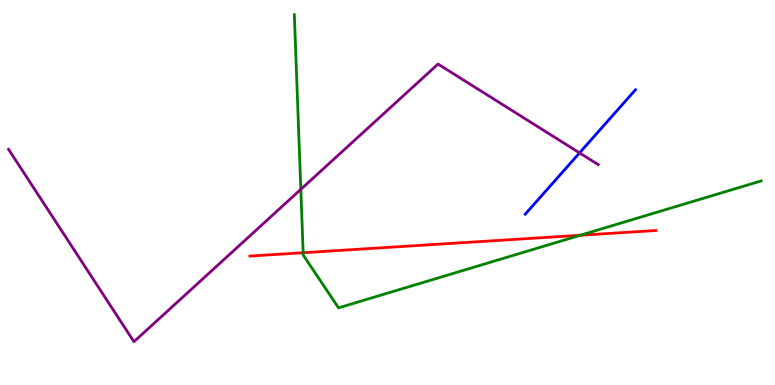[{'lines': ['blue', 'red'], 'intersections': []}, {'lines': ['green', 'red'], 'intersections': [{'x': 3.91, 'y': 3.44}, {'x': 7.49, 'y': 3.89}]}, {'lines': ['purple', 'red'], 'intersections': []}, {'lines': ['blue', 'green'], 'intersections': []}, {'lines': ['blue', 'purple'], 'intersections': [{'x': 7.48, 'y': 6.03}]}, {'lines': ['green', 'purple'], 'intersections': [{'x': 3.88, 'y': 5.08}]}]